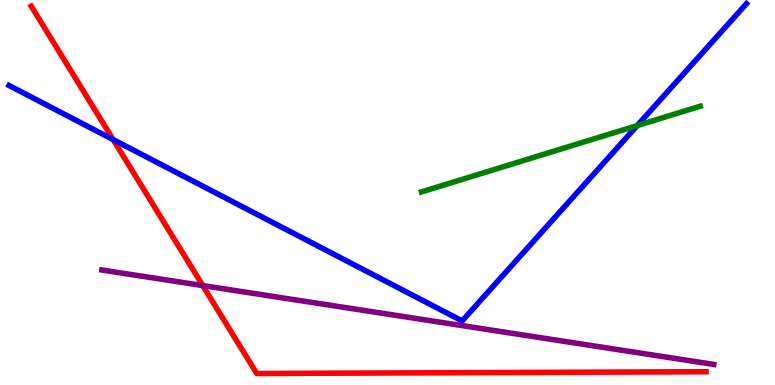[{'lines': ['blue', 'red'], 'intersections': [{'x': 1.46, 'y': 6.37}]}, {'lines': ['green', 'red'], 'intersections': []}, {'lines': ['purple', 'red'], 'intersections': [{'x': 2.62, 'y': 2.58}]}, {'lines': ['blue', 'green'], 'intersections': [{'x': 8.22, 'y': 6.74}]}, {'lines': ['blue', 'purple'], 'intersections': []}, {'lines': ['green', 'purple'], 'intersections': []}]